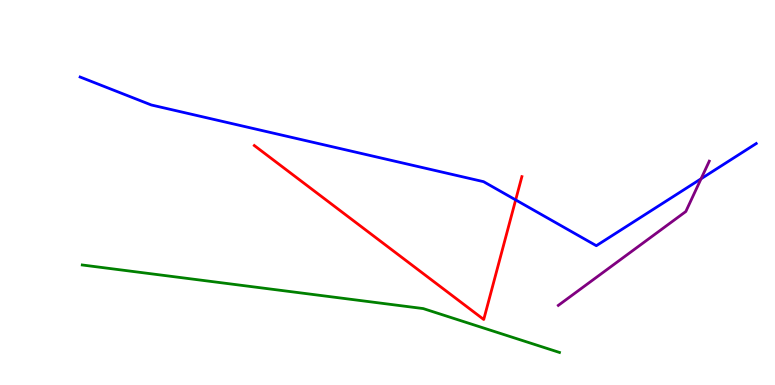[{'lines': ['blue', 'red'], 'intersections': [{'x': 6.65, 'y': 4.81}]}, {'lines': ['green', 'red'], 'intersections': []}, {'lines': ['purple', 'red'], 'intersections': []}, {'lines': ['blue', 'green'], 'intersections': []}, {'lines': ['blue', 'purple'], 'intersections': [{'x': 9.05, 'y': 5.36}]}, {'lines': ['green', 'purple'], 'intersections': []}]